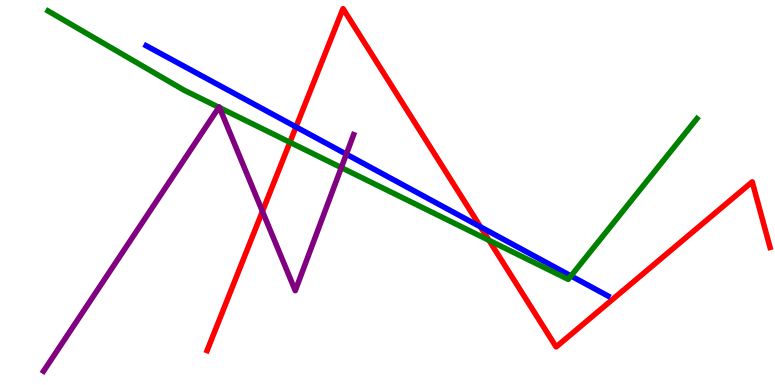[{'lines': ['blue', 'red'], 'intersections': [{'x': 3.82, 'y': 6.7}, {'x': 6.2, 'y': 4.11}]}, {'lines': ['green', 'red'], 'intersections': [{'x': 3.74, 'y': 6.3}, {'x': 6.31, 'y': 3.76}]}, {'lines': ['purple', 'red'], 'intersections': [{'x': 3.39, 'y': 4.51}]}, {'lines': ['blue', 'green'], 'intersections': [{'x': 7.37, 'y': 2.83}]}, {'lines': ['blue', 'purple'], 'intersections': [{'x': 4.47, 'y': 6.0}]}, {'lines': ['green', 'purple'], 'intersections': [{'x': 2.82, 'y': 7.21}, {'x': 2.83, 'y': 7.2}, {'x': 4.4, 'y': 5.65}]}]